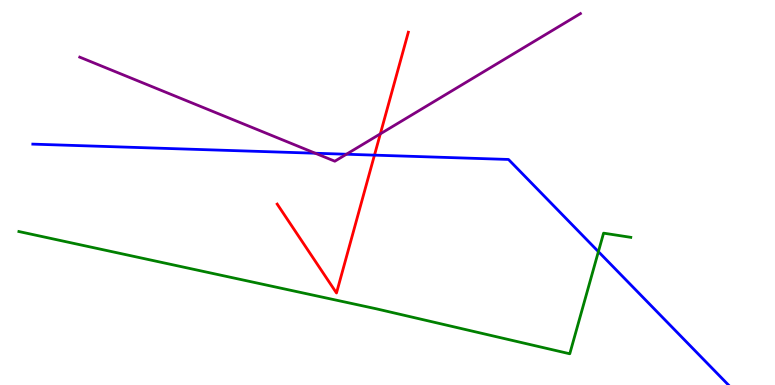[{'lines': ['blue', 'red'], 'intersections': [{'x': 4.83, 'y': 5.97}]}, {'lines': ['green', 'red'], 'intersections': []}, {'lines': ['purple', 'red'], 'intersections': [{'x': 4.91, 'y': 6.52}]}, {'lines': ['blue', 'green'], 'intersections': [{'x': 7.72, 'y': 3.46}]}, {'lines': ['blue', 'purple'], 'intersections': [{'x': 4.07, 'y': 6.02}, {'x': 4.47, 'y': 5.99}]}, {'lines': ['green', 'purple'], 'intersections': []}]